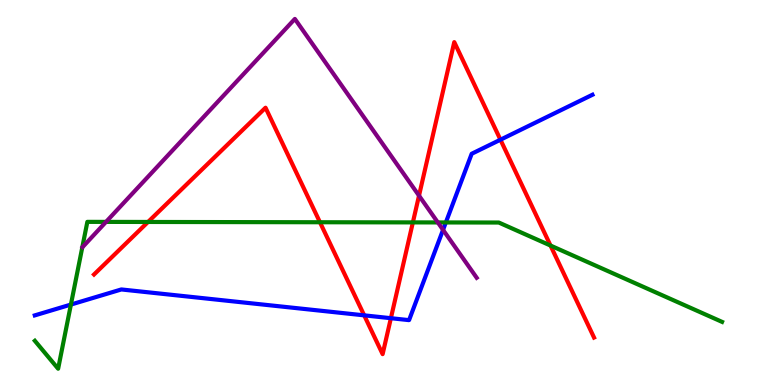[{'lines': ['blue', 'red'], 'intersections': [{'x': 4.7, 'y': 1.81}, {'x': 5.04, 'y': 1.74}, {'x': 6.46, 'y': 6.37}]}, {'lines': ['green', 'red'], 'intersections': [{'x': 1.91, 'y': 4.23}, {'x': 4.13, 'y': 4.23}, {'x': 5.33, 'y': 4.22}, {'x': 7.1, 'y': 3.62}]}, {'lines': ['purple', 'red'], 'intersections': [{'x': 5.41, 'y': 4.92}]}, {'lines': ['blue', 'green'], 'intersections': [{'x': 0.915, 'y': 2.09}, {'x': 5.75, 'y': 4.22}]}, {'lines': ['blue', 'purple'], 'intersections': [{'x': 5.72, 'y': 4.03}]}, {'lines': ['green', 'purple'], 'intersections': [{'x': 1.37, 'y': 4.24}, {'x': 5.65, 'y': 4.22}]}]